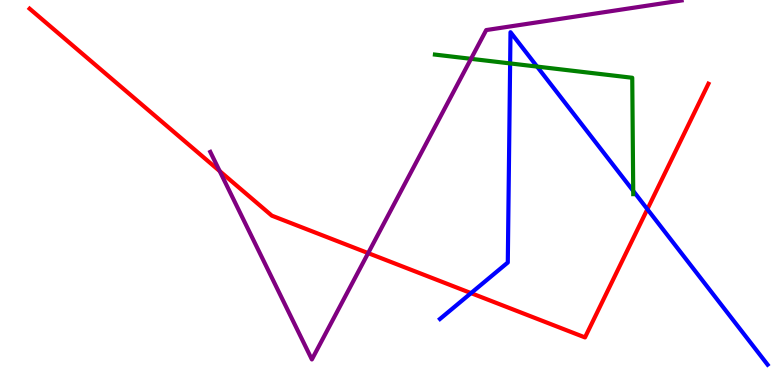[{'lines': ['blue', 'red'], 'intersections': [{'x': 6.08, 'y': 2.39}, {'x': 8.35, 'y': 4.57}]}, {'lines': ['green', 'red'], 'intersections': []}, {'lines': ['purple', 'red'], 'intersections': [{'x': 2.83, 'y': 5.56}, {'x': 4.75, 'y': 3.43}]}, {'lines': ['blue', 'green'], 'intersections': [{'x': 6.58, 'y': 8.35}, {'x': 6.93, 'y': 8.27}, {'x': 8.17, 'y': 5.04}]}, {'lines': ['blue', 'purple'], 'intersections': []}, {'lines': ['green', 'purple'], 'intersections': [{'x': 6.08, 'y': 8.47}]}]